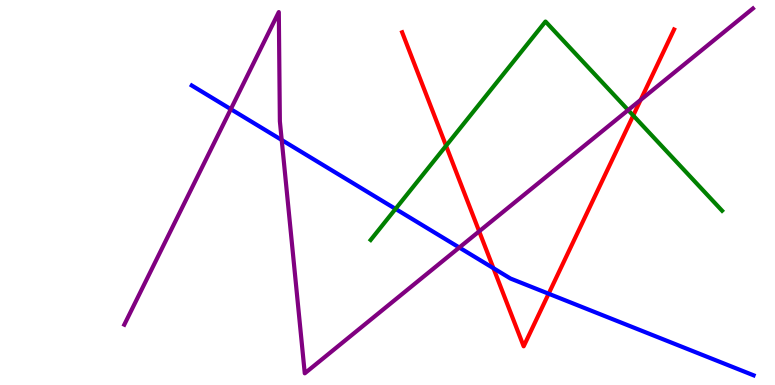[{'lines': ['blue', 'red'], 'intersections': [{'x': 6.37, 'y': 3.03}, {'x': 7.08, 'y': 2.37}]}, {'lines': ['green', 'red'], 'intersections': [{'x': 5.76, 'y': 6.21}, {'x': 8.17, 'y': 7.0}]}, {'lines': ['purple', 'red'], 'intersections': [{'x': 6.18, 'y': 3.99}, {'x': 8.27, 'y': 7.41}]}, {'lines': ['blue', 'green'], 'intersections': [{'x': 5.1, 'y': 4.57}]}, {'lines': ['blue', 'purple'], 'intersections': [{'x': 2.98, 'y': 7.16}, {'x': 3.63, 'y': 6.36}, {'x': 5.93, 'y': 3.57}]}, {'lines': ['green', 'purple'], 'intersections': [{'x': 8.11, 'y': 7.14}]}]